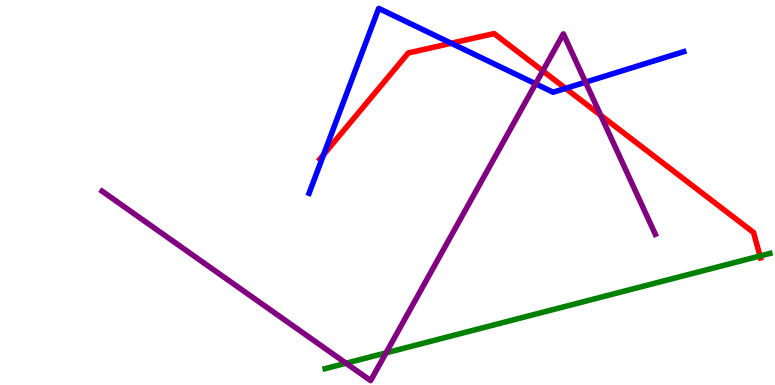[{'lines': ['blue', 'red'], 'intersections': [{'x': 4.18, 'y': 5.99}, {'x': 5.82, 'y': 8.88}, {'x': 7.3, 'y': 7.7}]}, {'lines': ['green', 'red'], 'intersections': [{'x': 9.81, 'y': 3.35}]}, {'lines': ['purple', 'red'], 'intersections': [{'x': 7.0, 'y': 8.16}, {'x': 7.75, 'y': 7.0}]}, {'lines': ['blue', 'green'], 'intersections': []}, {'lines': ['blue', 'purple'], 'intersections': [{'x': 6.91, 'y': 7.82}, {'x': 7.56, 'y': 7.87}]}, {'lines': ['green', 'purple'], 'intersections': [{'x': 4.47, 'y': 0.566}, {'x': 4.98, 'y': 0.835}]}]